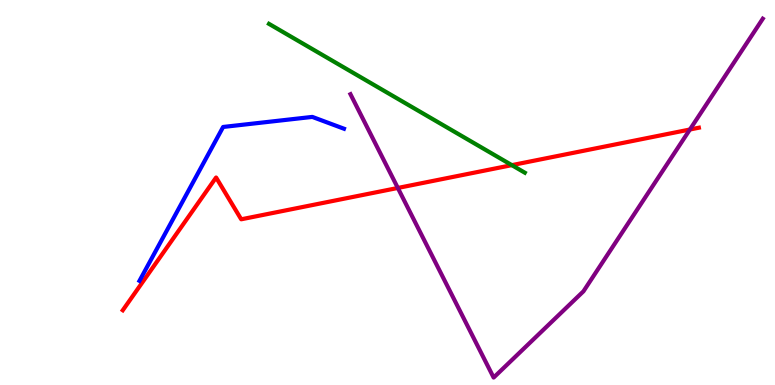[{'lines': ['blue', 'red'], 'intersections': []}, {'lines': ['green', 'red'], 'intersections': [{'x': 6.6, 'y': 5.71}]}, {'lines': ['purple', 'red'], 'intersections': [{'x': 5.13, 'y': 5.12}, {'x': 8.9, 'y': 6.64}]}, {'lines': ['blue', 'green'], 'intersections': []}, {'lines': ['blue', 'purple'], 'intersections': []}, {'lines': ['green', 'purple'], 'intersections': []}]